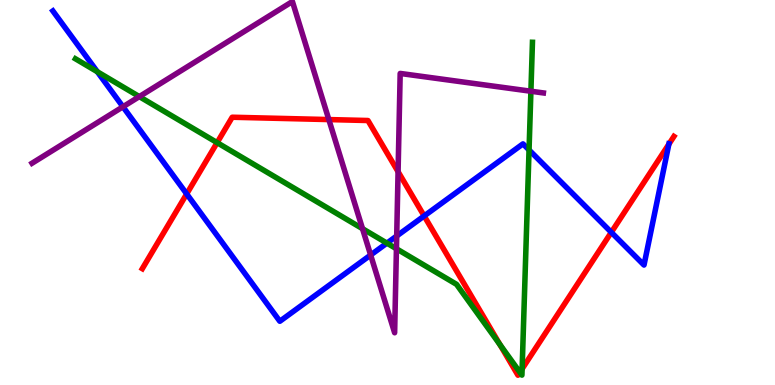[{'lines': ['blue', 'red'], 'intersections': [{'x': 2.41, 'y': 4.96}, {'x': 5.47, 'y': 4.39}, {'x': 7.89, 'y': 3.97}, {'x': 8.63, 'y': 6.25}]}, {'lines': ['green', 'red'], 'intersections': [{'x': 2.8, 'y': 6.29}, {'x': 6.45, 'y': 1.05}, {'x': 6.71, 'y': 0.33}, {'x': 6.74, 'y': 0.419}]}, {'lines': ['purple', 'red'], 'intersections': [{'x': 4.24, 'y': 6.89}, {'x': 5.14, 'y': 5.54}]}, {'lines': ['blue', 'green'], 'intersections': [{'x': 1.26, 'y': 8.14}, {'x': 4.99, 'y': 3.68}, {'x': 6.83, 'y': 6.1}]}, {'lines': ['blue', 'purple'], 'intersections': [{'x': 1.59, 'y': 7.23}, {'x': 4.78, 'y': 3.38}, {'x': 5.12, 'y': 3.87}]}, {'lines': ['green', 'purple'], 'intersections': [{'x': 1.8, 'y': 7.49}, {'x': 4.68, 'y': 4.06}, {'x': 5.12, 'y': 3.54}, {'x': 6.85, 'y': 7.63}]}]